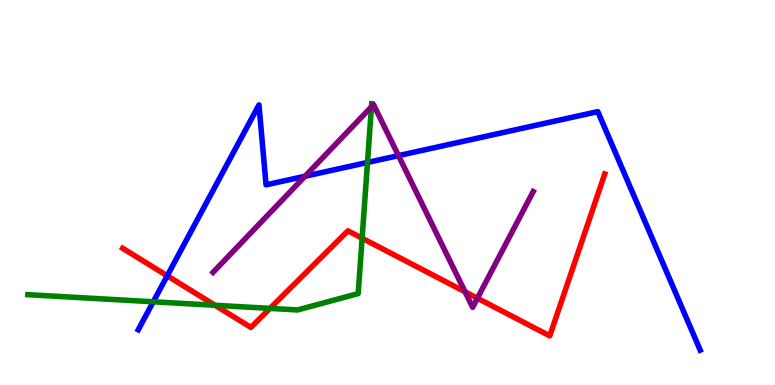[{'lines': ['blue', 'red'], 'intersections': [{'x': 2.16, 'y': 2.84}]}, {'lines': ['green', 'red'], 'intersections': [{'x': 2.77, 'y': 2.07}, {'x': 3.48, 'y': 1.99}, {'x': 4.67, 'y': 3.81}]}, {'lines': ['purple', 'red'], 'intersections': [{'x': 6.0, 'y': 2.42}, {'x': 6.16, 'y': 2.25}]}, {'lines': ['blue', 'green'], 'intersections': [{'x': 1.98, 'y': 2.16}, {'x': 4.74, 'y': 5.78}]}, {'lines': ['blue', 'purple'], 'intersections': [{'x': 3.94, 'y': 5.42}, {'x': 5.14, 'y': 5.96}]}, {'lines': ['green', 'purple'], 'intersections': [{'x': 4.79, 'y': 7.23}]}]